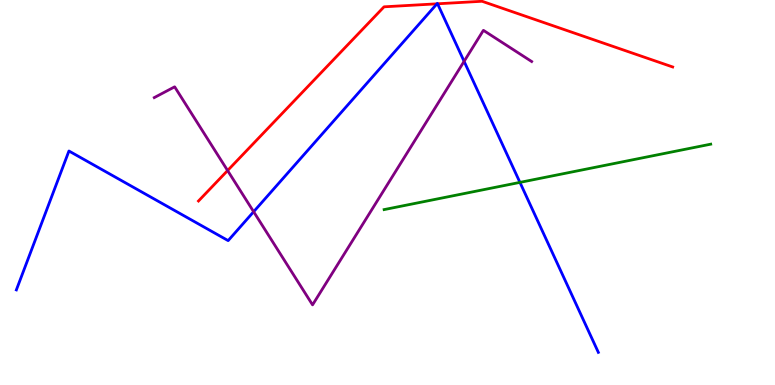[{'lines': ['blue', 'red'], 'intersections': [{'x': 5.64, 'y': 9.9}, {'x': 5.65, 'y': 9.9}]}, {'lines': ['green', 'red'], 'intersections': []}, {'lines': ['purple', 'red'], 'intersections': [{'x': 2.94, 'y': 5.57}]}, {'lines': ['blue', 'green'], 'intersections': [{'x': 6.71, 'y': 5.26}]}, {'lines': ['blue', 'purple'], 'intersections': [{'x': 3.27, 'y': 4.5}, {'x': 5.99, 'y': 8.41}]}, {'lines': ['green', 'purple'], 'intersections': []}]